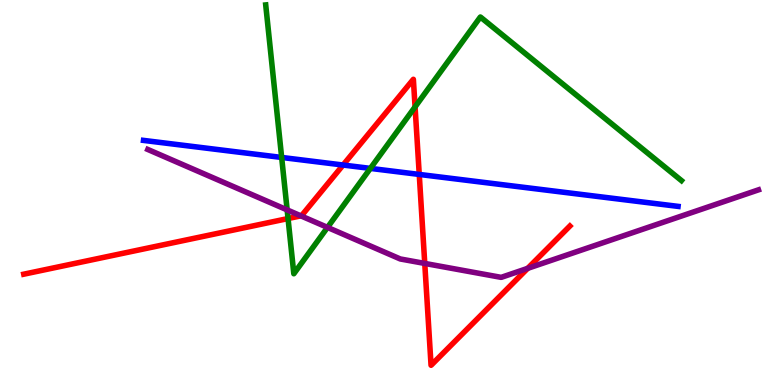[{'lines': ['blue', 'red'], 'intersections': [{'x': 4.43, 'y': 5.71}, {'x': 5.41, 'y': 5.47}]}, {'lines': ['green', 'red'], 'intersections': [{'x': 3.72, 'y': 4.32}, {'x': 5.36, 'y': 7.22}]}, {'lines': ['purple', 'red'], 'intersections': [{'x': 3.88, 'y': 4.39}, {'x': 5.48, 'y': 3.16}, {'x': 6.81, 'y': 3.03}]}, {'lines': ['blue', 'green'], 'intersections': [{'x': 3.63, 'y': 5.91}, {'x': 4.78, 'y': 5.63}]}, {'lines': ['blue', 'purple'], 'intersections': []}, {'lines': ['green', 'purple'], 'intersections': [{'x': 3.71, 'y': 4.55}, {'x': 4.23, 'y': 4.09}]}]